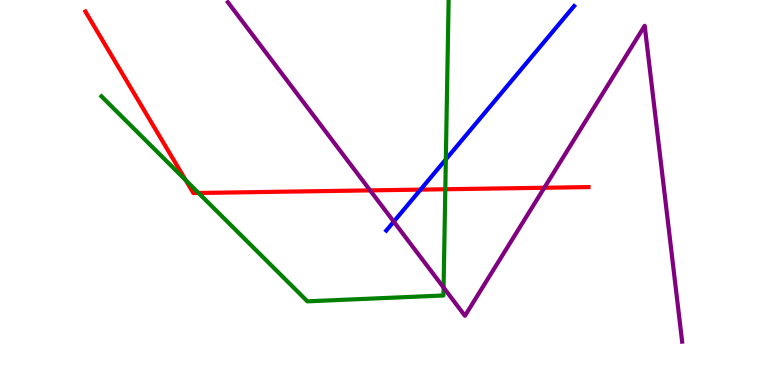[{'lines': ['blue', 'red'], 'intersections': [{'x': 5.43, 'y': 5.07}]}, {'lines': ['green', 'red'], 'intersections': [{'x': 2.4, 'y': 5.32}, {'x': 2.56, 'y': 4.99}, {'x': 5.75, 'y': 5.08}]}, {'lines': ['purple', 'red'], 'intersections': [{'x': 4.78, 'y': 5.05}, {'x': 7.02, 'y': 5.12}]}, {'lines': ['blue', 'green'], 'intersections': [{'x': 5.75, 'y': 5.86}]}, {'lines': ['blue', 'purple'], 'intersections': [{'x': 5.08, 'y': 4.24}]}, {'lines': ['green', 'purple'], 'intersections': [{'x': 5.72, 'y': 2.53}]}]